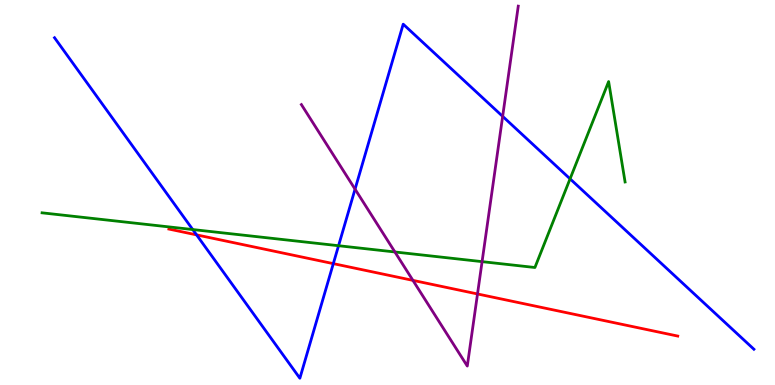[{'lines': ['blue', 'red'], 'intersections': [{'x': 2.54, 'y': 3.9}, {'x': 4.3, 'y': 3.15}]}, {'lines': ['green', 'red'], 'intersections': []}, {'lines': ['purple', 'red'], 'intersections': [{'x': 5.33, 'y': 2.72}, {'x': 6.16, 'y': 2.36}]}, {'lines': ['blue', 'green'], 'intersections': [{'x': 2.49, 'y': 4.04}, {'x': 4.37, 'y': 3.62}, {'x': 7.36, 'y': 5.35}]}, {'lines': ['blue', 'purple'], 'intersections': [{'x': 4.58, 'y': 5.09}, {'x': 6.49, 'y': 6.98}]}, {'lines': ['green', 'purple'], 'intersections': [{'x': 5.1, 'y': 3.46}, {'x': 6.22, 'y': 3.2}]}]